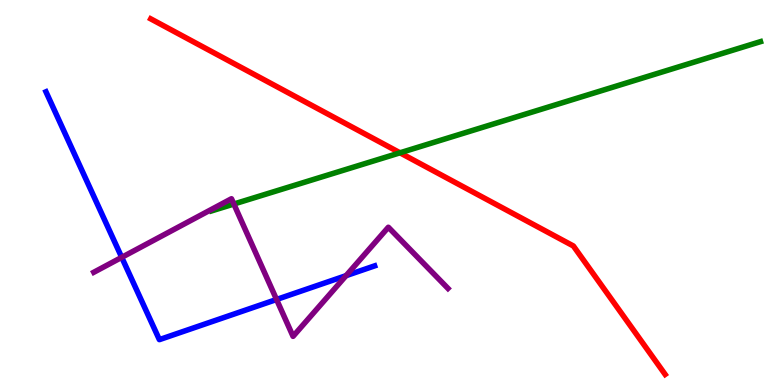[{'lines': ['blue', 'red'], 'intersections': []}, {'lines': ['green', 'red'], 'intersections': [{'x': 5.16, 'y': 6.03}]}, {'lines': ['purple', 'red'], 'intersections': []}, {'lines': ['blue', 'green'], 'intersections': []}, {'lines': ['blue', 'purple'], 'intersections': [{'x': 1.57, 'y': 3.32}, {'x': 3.57, 'y': 2.22}, {'x': 4.47, 'y': 2.84}]}, {'lines': ['green', 'purple'], 'intersections': [{'x': 3.02, 'y': 4.7}]}]